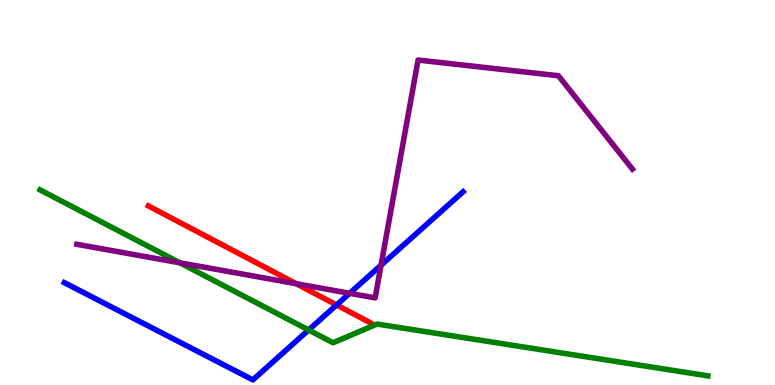[{'lines': ['blue', 'red'], 'intersections': [{'x': 4.34, 'y': 2.08}]}, {'lines': ['green', 'red'], 'intersections': []}, {'lines': ['purple', 'red'], 'intersections': [{'x': 3.82, 'y': 2.63}]}, {'lines': ['blue', 'green'], 'intersections': [{'x': 3.98, 'y': 1.43}]}, {'lines': ['blue', 'purple'], 'intersections': [{'x': 4.51, 'y': 2.38}, {'x': 4.92, 'y': 3.11}]}, {'lines': ['green', 'purple'], 'intersections': [{'x': 2.32, 'y': 3.17}]}]